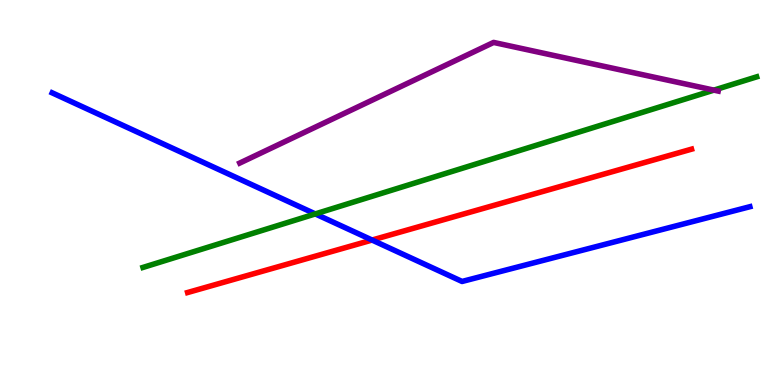[{'lines': ['blue', 'red'], 'intersections': [{'x': 4.8, 'y': 3.77}]}, {'lines': ['green', 'red'], 'intersections': []}, {'lines': ['purple', 'red'], 'intersections': []}, {'lines': ['blue', 'green'], 'intersections': [{'x': 4.07, 'y': 4.44}]}, {'lines': ['blue', 'purple'], 'intersections': []}, {'lines': ['green', 'purple'], 'intersections': [{'x': 9.21, 'y': 7.66}]}]